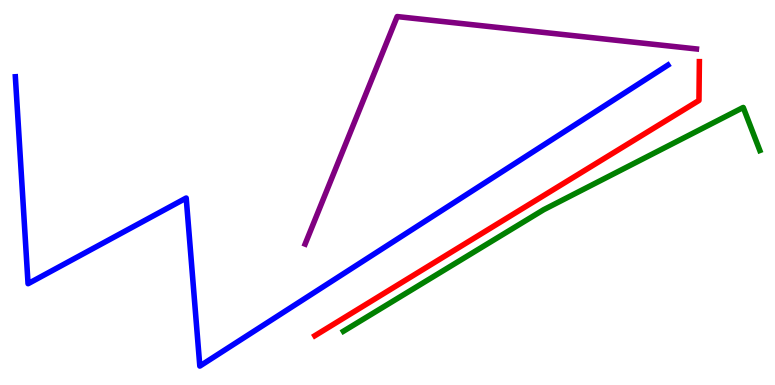[{'lines': ['blue', 'red'], 'intersections': []}, {'lines': ['green', 'red'], 'intersections': []}, {'lines': ['purple', 'red'], 'intersections': []}, {'lines': ['blue', 'green'], 'intersections': []}, {'lines': ['blue', 'purple'], 'intersections': []}, {'lines': ['green', 'purple'], 'intersections': []}]